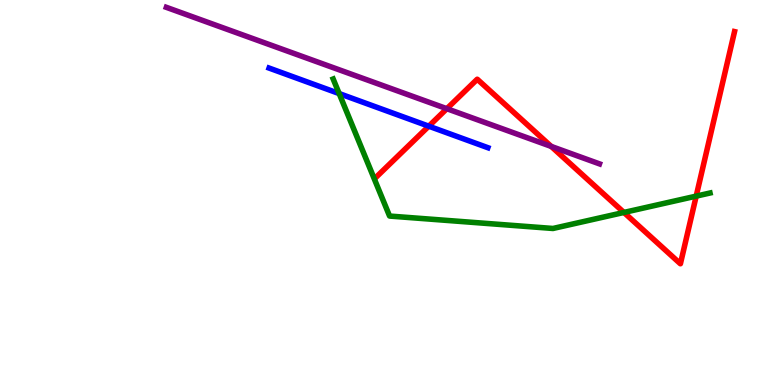[{'lines': ['blue', 'red'], 'intersections': [{'x': 5.53, 'y': 6.72}]}, {'lines': ['green', 'red'], 'intersections': [{'x': 8.05, 'y': 4.48}, {'x': 8.98, 'y': 4.91}]}, {'lines': ['purple', 'red'], 'intersections': [{'x': 5.77, 'y': 7.18}, {'x': 7.11, 'y': 6.2}]}, {'lines': ['blue', 'green'], 'intersections': [{'x': 4.38, 'y': 7.57}]}, {'lines': ['blue', 'purple'], 'intersections': []}, {'lines': ['green', 'purple'], 'intersections': []}]